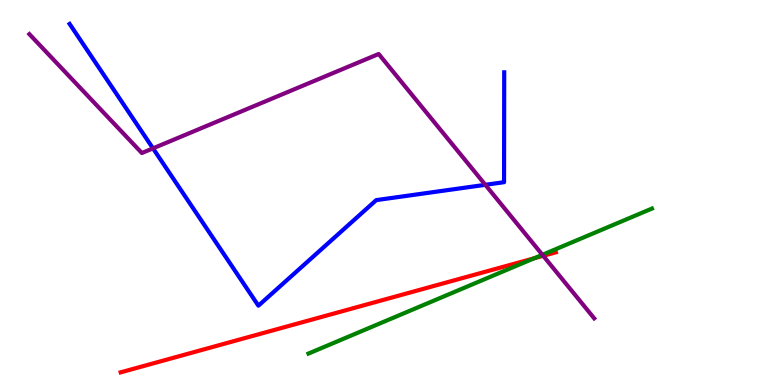[{'lines': ['blue', 'red'], 'intersections': []}, {'lines': ['green', 'red'], 'intersections': [{'x': 6.89, 'y': 3.29}]}, {'lines': ['purple', 'red'], 'intersections': [{'x': 7.01, 'y': 3.36}]}, {'lines': ['blue', 'green'], 'intersections': []}, {'lines': ['blue', 'purple'], 'intersections': [{'x': 1.97, 'y': 6.15}, {'x': 6.26, 'y': 5.2}]}, {'lines': ['green', 'purple'], 'intersections': [{'x': 7.0, 'y': 3.38}]}]